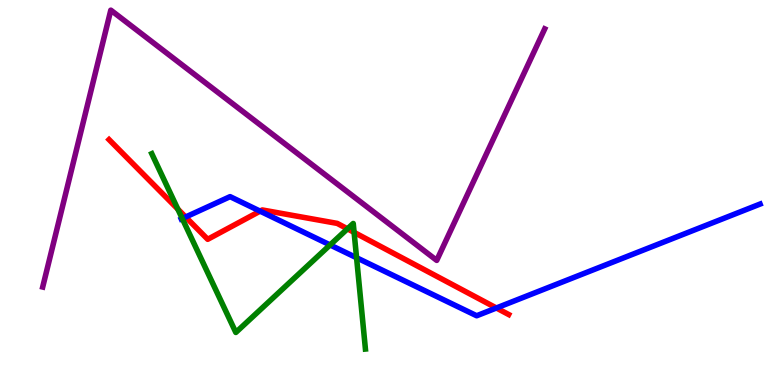[{'lines': ['blue', 'red'], 'intersections': [{'x': 2.4, 'y': 4.36}, {'x': 3.36, 'y': 4.52}, {'x': 6.4, 'y': 2.0}]}, {'lines': ['green', 'red'], 'intersections': [{'x': 2.29, 'y': 4.57}, {'x': 4.48, 'y': 4.06}, {'x': 4.57, 'y': 3.96}]}, {'lines': ['purple', 'red'], 'intersections': []}, {'lines': ['blue', 'green'], 'intersections': [{'x': 2.35, 'y': 4.32}, {'x': 4.26, 'y': 3.64}, {'x': 4.6, 'y': 3.31}]}, {'lines': ['blue', 'purple'], 'intersections': []}, {'lines': ['green', 'purple'], 'intersections': []}]